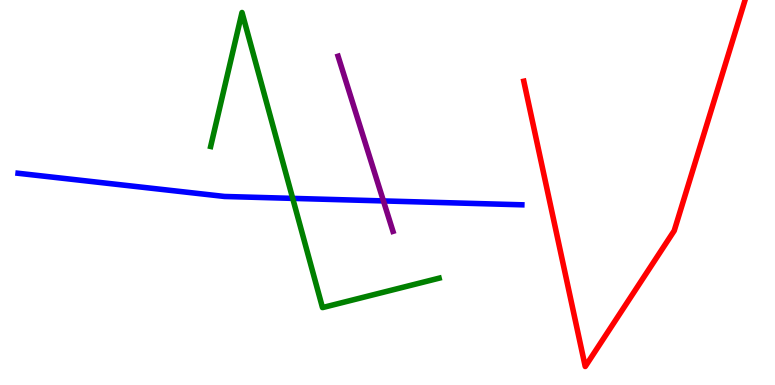[{'lines': ['blue', 'red'], 'intersections': []}, {'lines': ['green', 'red'], 'intersections': []}, {'lines': ['purple', 'red'], 'intersections': []}, {'lines': ['blue', 'green'], 'intersections': [{'x': 3.78, 'y': 4.85}]}, {'lines': ['blue', 'purple'], 'intersections': [{'x': 4.95, 'y': 4.78}]}, {'lines': ['green', 'purple'], 'intersections': []}]